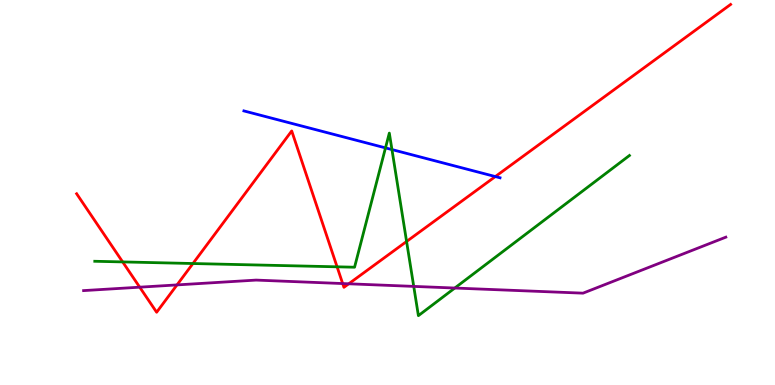[{'lines': ['blue', 'red'], 'intersections': [{'x': 6.39, 'y': 5.41}]}, {'lines': ['green', 'red'], 'intersections': [{'x': 1.58, 'y': 3.2}, {'x': 2.49, 'y': 3.16}, {'x': 4.35, 'y': 3.07}, {'x': 5.25, 'y': 3.73}]}, {'lines': ['purple', 'red'], 'intersections': [{'x': 1.8, 'y': 2.54}, {'x': 2.28, 'y': 2.6}, {'x': 4.42, 'y': 2.64}, {'x': 4.5, 'y': 2.63}]}, {'lines': ['blue', 'green'], 'intersections': [{'x': 4.97, 'y': 6.16}, {'x': 5.06, 'y': 6.12}]}, {'lines': ['blue', 'purple'], 'intersections': []}, {'lines': ['green', 'purple'], 'intersections': [{'x': 5.34, 'y': 2.56}, {'x': 5.87, 'y': 2.52}]}]